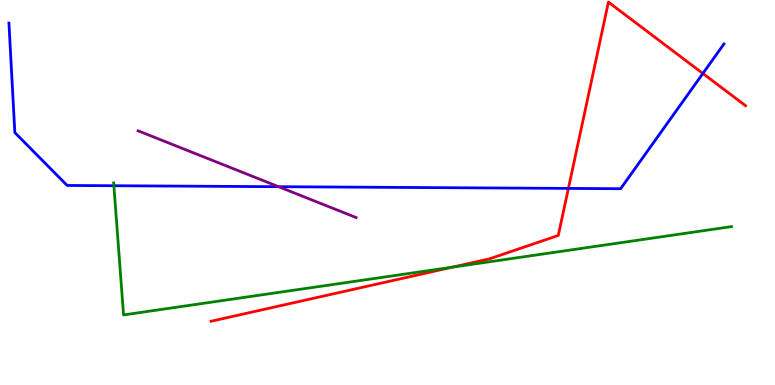[{'lines': ['blue', 'red'], 'intersections': [{'x': 7.33, 'y': 5.11}, {'x': 9.07, 'y': 8.09}]}, {'lines': ['green', 'red'], 'intersections': [{'x': 5.84, 'y': 3.06}]}, {'lines': ['purple', 'red'], 'intersections': []}, {'lines': ['blue', 'green'], 'intersections': [{'x': 1.47, 'y': 5.18}]}, {'lines': ['blue', 'purple'], 'intersections': [{'x': 3.59, 'y': 5.15}]}, {'lines': ['green', 'purple'], 'intersections': []}]